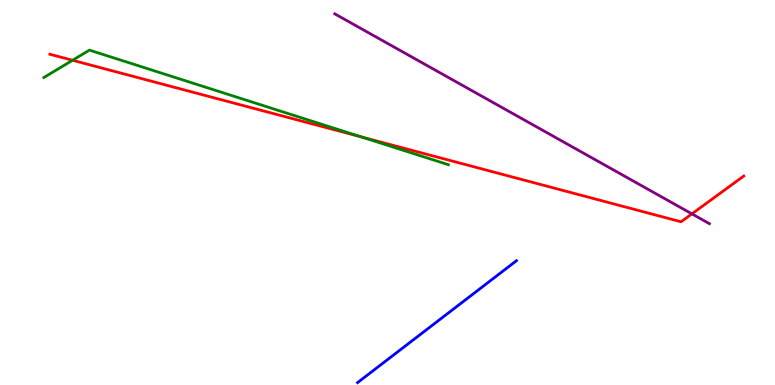[{'lines': ['blue', 'red'], 'intersections': []}, {'lines': ['green', 'red'], 'intersections': [{'x': 0.936, 'y': 8.43}, {'x': 4.66, 'y': 6.44}]}, {'lines': ['purple', 'red'], 'intersections': [{'x': 8.93, 'y': 4.44}]}, {'lines': ['blue', 'green'], 'intersections': []}, {'lines': ['blue', 'purple'], 'intersections': []}, {'lines': ['green', 'purple'], 'intersections': []}]